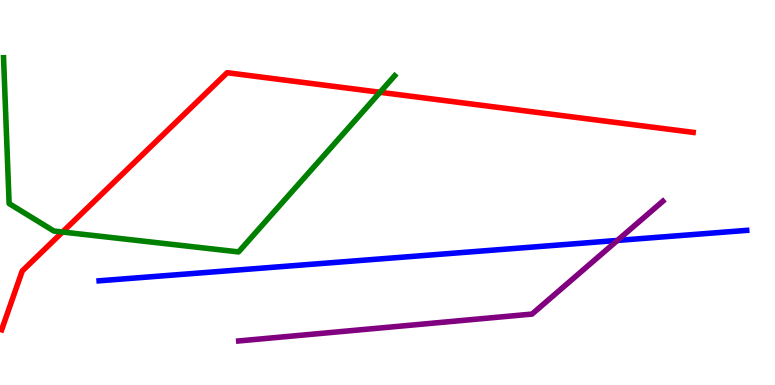[{'lines': ['blue', 'red'], 'intersections': []}, {'lines': ['green', 'red'], 'intersections': [{'x': 0.807, 'y': 3.97}, {'x': 4.9, 'y': 7.6}]}, {'lines': ['purple', 'red'], 'intersections': []}, {'lines': ['blue', 'green'], 'intersections': []}, {'lines': ['blue', 'purple'], 'intersections': [{'x': 7.97, 'y': 3.75}]}, {'lines': ['green', 'purple'], 'intersections': []}]